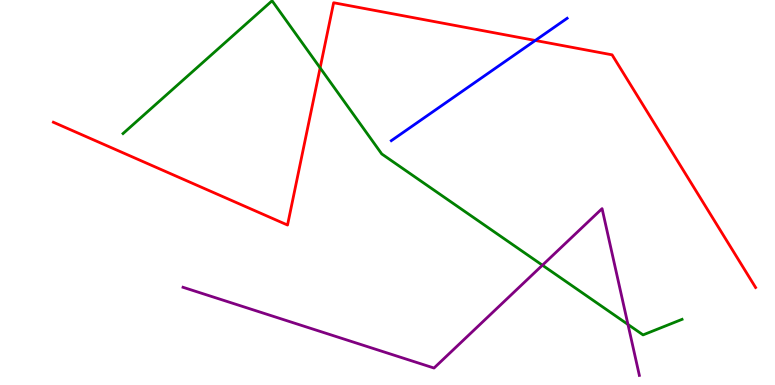[{'lines': ['blue', 'red'], 'intersections': [{'x': 6.91, 'y': 8.95}]}, {'lines': ['green', 'red'], 'intersections': [{'x': 4.13, 'y': 8.24}]}, {'lines': ['purple', 'red'], 'intersections': []}, {'lines': ['blue', 'green'], 'intersections': []}, {'lines': ['blue', 'purple'], 'intersections': []}, {'lines': ['green', 'purple'], 'intersections': [{'x': 7.0, 'y': 3.11}, {'x': 8.1, 'y': 1.57}]}]